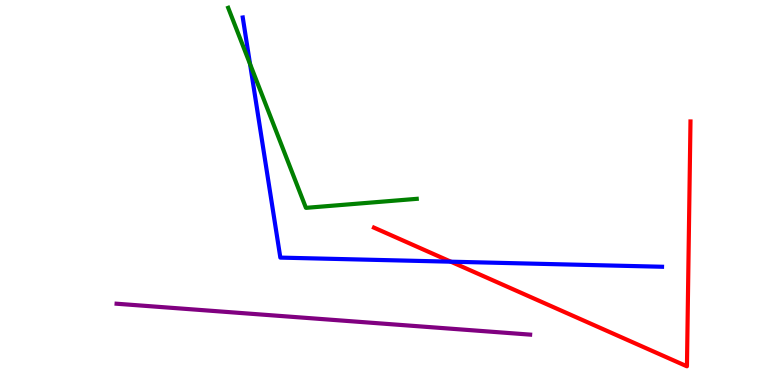[{'lines': ['blue', 'red'], 'intersections': [{'x': 5.82, 'y': 3.2}]}, {'lines': ['green', 'red'], 'intersections': []}, {'lines': ['purple', 'red'], 'intersections': []}, {'lines': ['blue', 'green'], 'intersections': [{'x': 3.23, 'y': 8.34}]}, {'lines': ['blue', 'purple'], 'intersections': []}, {'lines': ['green', 'purple'], 'intersections': []}]